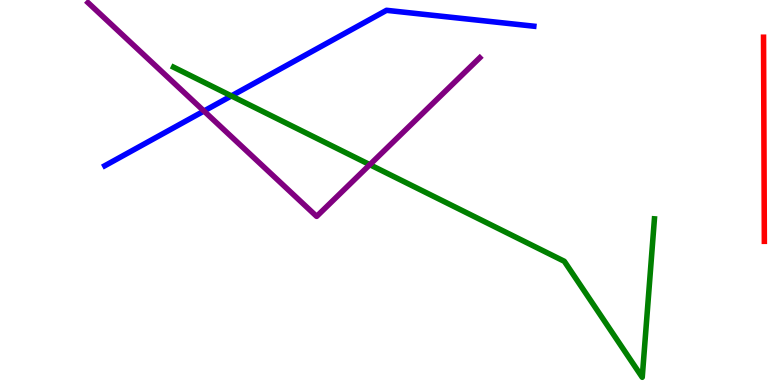[{'lines': ['blue', 'red'], 'intersections': []}, {'lines': ['green', 'red'], 'intersections': []}, {'lines': ['purple', 'red'], 'intersections': []}, {'lines': ['blue', 'green'], 'intersections': [{'x': 2.99, 'y': 7.51}]}, {'lines': ['blue', 'purple'], 'intersections': [{'x': 2.63, 'y': 7.12}]}, {'lines': ['green', 'purple'], 'intersections': [{'x': 4.77, 'y': 5.72}]}]